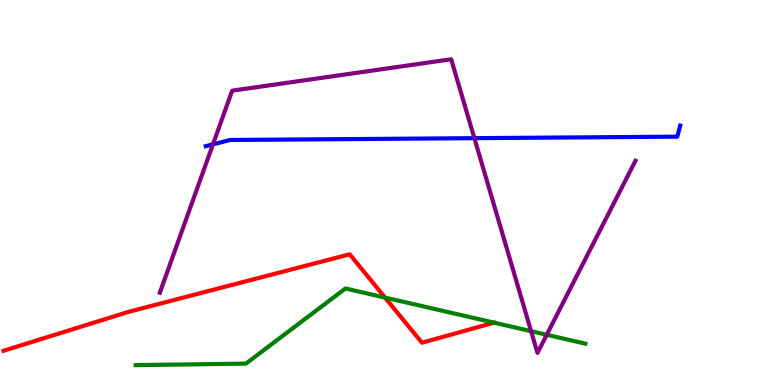[{'lines': ['blue', 'red'], 'intersections': []}, {'lines': ['green', 'red'], 'intersections': [{'x': 4.97, 'y': 2.27}]}, {'lines': ['purple', 'red'], 'intersections': []}, {'lines': ['blue', 'green'], 'intersections': []}, {'lines': ['blue', 'purple'], 'intersections': [{'x': 2.75, 'y': 6.25}, {'x': 6.12, 'y': 6.41}]}, {'lines': ['green', 'purple'], 'intersections': [{'x': 6.85, 'y': 1.4}, {'x': 7.05, 'y': 1.3}]}]